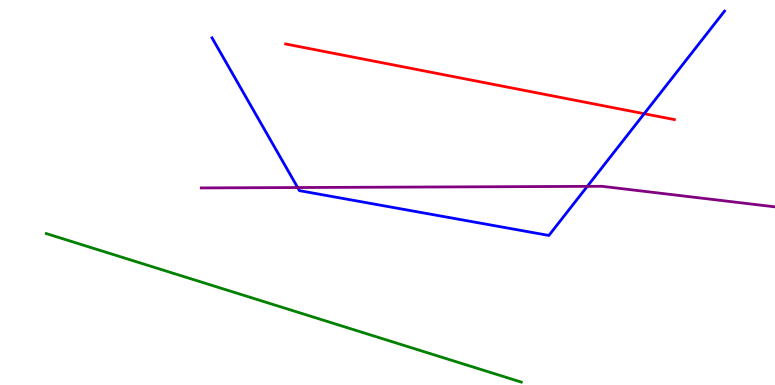[{'lines': ['blue', 'red'], 'intersections': [{'x': 8.31, 'y': 7.05}]}, {'lines': ['green', 'red'], 'intersections': []}, {'lines': ['purple', 'red'], 'intersections': []}, {'lines': ['blue', 'green'], 'intersections': []}, {'lines': ['blue', 'purple'], 'intersections': [{'x': 3.84, 'y': 5.13}, {'x': 7.58, 'y': 5.16}]}, {'lines': ['green', 'purple'], 'intersections': []}]